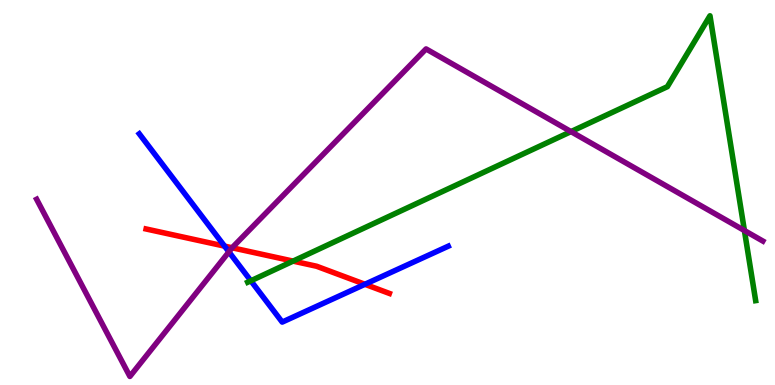[{'lines': ['blue', 'red'], 'intersections': [{'x': 2.9, 'y': 3.61}, {'x': 4.71, 'y': 2.62}]}, {'lines': ['green', 'red'], 'intersections': [{'x': 3.78, 'y': 3.22}]}, {'lines': ['purple', 'red'], 'intersections': [{'x': 3.0, 'y': 3.56}]}, {'lines': ['blue', 'green'], 'intersections': [{'x': 3.24, 'y': 2.71}]}, {'lines': ['blue', 'purple'], 'intersections': [{'x': 2.95, 'y': 3.46}]}, {'lines': ['green', 'purple'], 'intersections': [{'x': 7.37, 'y': 6.58}, {'x': 9.61, 'y': 4.01}]}]